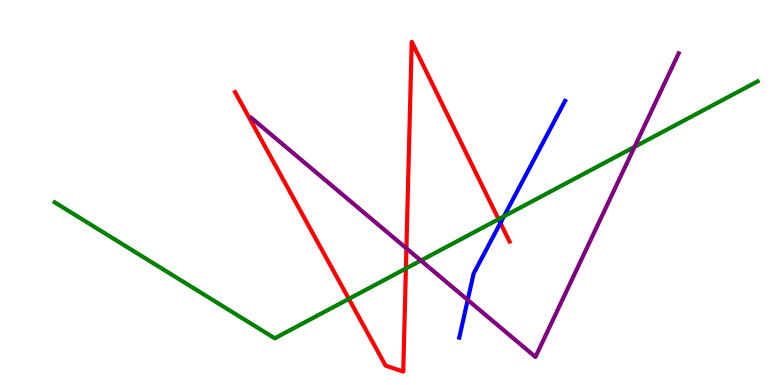[{'lines': ['blue', 'red'], 'intersections': [{'x': 6.46, 'y': 4.21}]}, {'lines': ['green', 'red'], 'intersections': [{'x': 4.5, 'y': 2.24}, {'x': 5.24, 'y': 3.03}, {'x': 6.43, 'y': 4.31}]}, {'lines': ['purple', 'red'], 'intersections': [{'x': 5.24, 'y': 3.55}]}, {'lines': ['blue', 'green'], 'intersections': [{'x': 6.5, 'y': 4.38}]}, {'lines': ['blue', 'purple'], 'intersections': [{'x': 6.04, 'y': 2.21}]}, {'lines': ['green', 'purple'], 'intersections': [{'x': 5.43, 'y': 3.23}, {'x': 8.19, 'y': 6.19}]}]